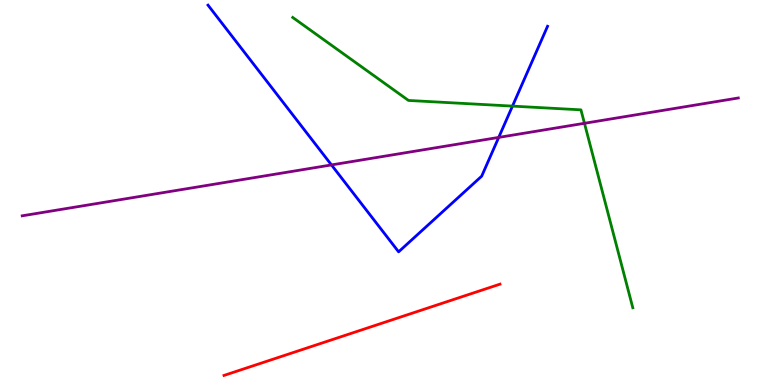[{'lines': ['blue', 'red'], 'intersections': []}, {'lines': ['green', 'red'], 'intersections': []}, {'lines': ['purple', 'red'], 'intersections': []}, {'lines': ['blue', 'green'], 'intersections': [{'x': 6.61, 'y': 7.24}]}, {'lines': ['blue', 'purple'], 'intersections': [{'x': 4.28, 'y': 5.72}, {'x': 6.44, 'y': 6.43}]}, {'lines': ['green', 'purple'], 'intersections': [{'x': 7.54, 'y': 6.8}]}]